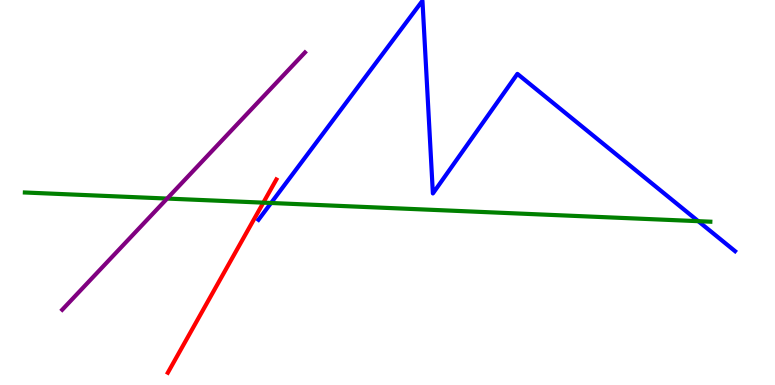[{'lines': ['blue', 'red'], 'intersections': []}, {'lines': ['green', 'red'], 'intersections': [{'x': 3.4, 'y': 4.74}]}, {'lines': ['purple', 'red'], 'intersections': []}, {'lines': ['blue', 'green'], 'intersections': [{'x': 3.5, 'y': 4.73}, {'x': 9.01, 'y': 4.26}]}, {'lines': ['blue', 'purple'], 'intersections': []}, {'lines': ['green', 'purple'], 'intersections': [{'x': 2.16, 'y': 4.84}]}]